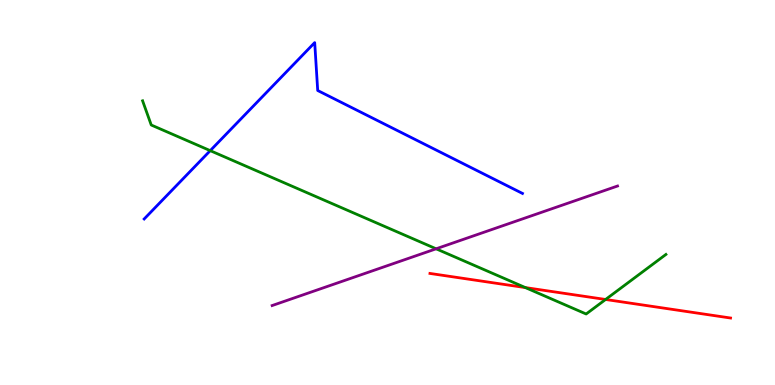[{'lines': ['blue', 'red'], 'intersections': []}, {'lines': ['green', 'red'], 'intersections': [{'x': 6.78, 'y': 2.53}, {'x': 7.81, 'y': 2.22}]}, {'lines': ['purple', 'red'], 'intersections': []}, {'lines': ['blue', 'green'], 'intersections': [{'x': 2.71, 'y': 6.09}]}, {'lines': ['blue', 'purple'], 'intersections': []}, {'lines': ['green', 'purple'], 'intersections': [{'x': 5.63, 'y': 3.54}]}]